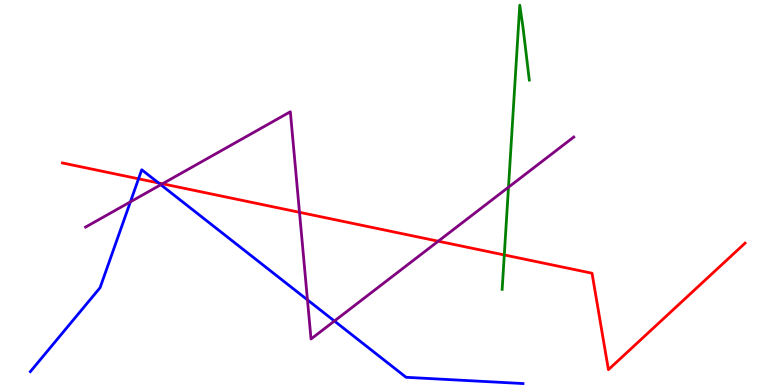[{'lines': ['blue', 'red'], 'intersections': [{'x': 1.79, 'y': 5.36}, {'x': 2.05, 'y': 5.25}]}, {'lines': ['green', 'red'], 'intersections': [{'x': 6.51, 'y': 3.38}]}, {'lines': ['purple', 'red'], 'intersections': [{'x': 2.1, 'y': 5.23}, {'x': 3.86, 'y': 4.49}, {'x': 5.65, 'y': 3.74}]}, {'lines': ['blue', 'green'], 'intersections': []}, {'lines': ['blue', 'purple'], 'intersections': [{'x': 1.68, 'y': 4.76}, {'x': 2.07, 'y': 5.2}, {'x': 3.97, 'y': 2.21}, {'x': 4.31, 'y': 1.66}]}, {'lines': ['green', 'purple'], 'intersections': [{'x': 6.56, 'y': 5.14}]}]